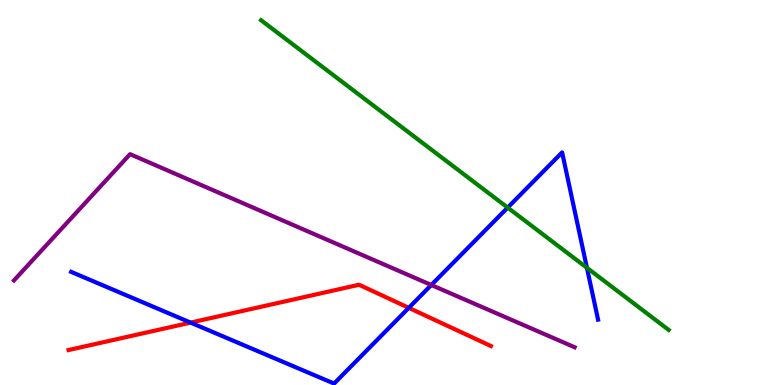[{'lines': ['blue', 'red'], 'intersections': [{'x': 2.46, 'y': 1.62}, {'x': 5.27, 'y': 2.0}]}, {'lines': ['green', 'red'], 'intersections': []}, {'lines': ['purple', 'red'], 'intersections': []}, {'lines': ['blue', 'green'], 'intersections': [{'x': 6.55, 'y': 4.61}, {'x': 7.57, 'y': 3.04}]}, {'lines': ['blue', 'purple'], 'intersections': [{'x': 5.57, 'y': 2.6}]}, {'lines': ['green', 'purple'], 'intersections': []}]